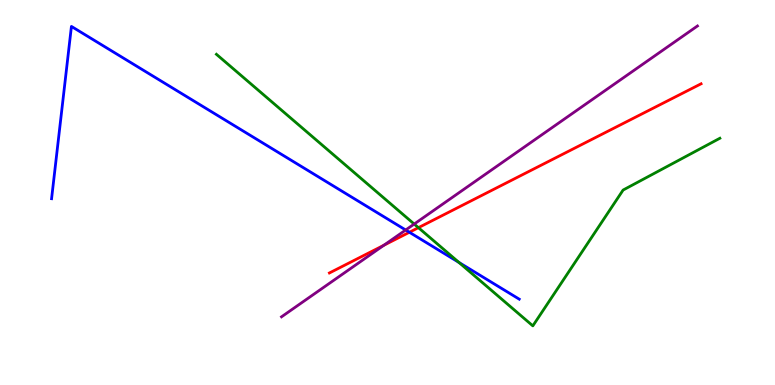[{'lines': ['blue', 'red'], 'intersections': [{'x': 5.28, 'y': 3.97}]}, {'lines': ['green', 'red'], 'intersections': [{'x': 5.4, 'y': 4.09}]}, {'lines': ['purple', 'red'], 'intersections': [{'x': 4.95, 'y': 3.63}]}, {'lines': ['blue', 'green'], 'intersections': [{'x': 5.92, 'y': 3.18}]}, {'lines': ['blue', 'purple'], 'intersections': [{'x': 5.23, 'y': 4.03}]}, {'lines': ['green', 'purple'], 'intersections': [{'x': 5.34, 'y': 4.18}]}]